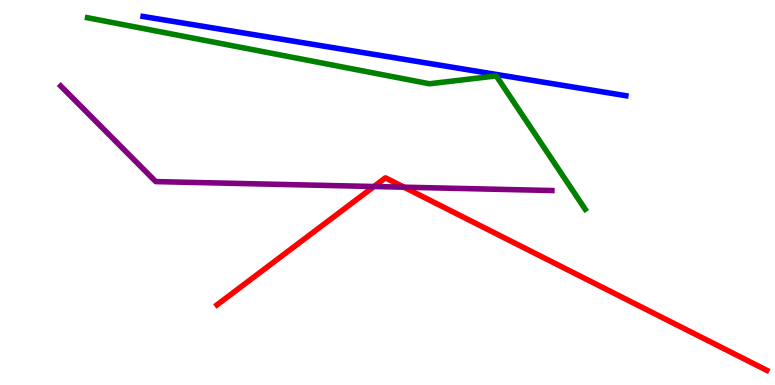[{'lines': ['blue', 'red'], 'intersections': []}, {'lines': ['green', 'red'], 'intersections': []}, {'lines': ['purple', 'red'], 'intersections': [{'x': 4.83, 'y': 5.16}, {'x': 5.21, 'y': 5.14}]}, {'lines': ['blue', 'green'], 'intersections': []}, {'lines': ['blue', 'purple'], 'intersections': []}, {'lines': ['green', 'purple'], 'intersections': []}]